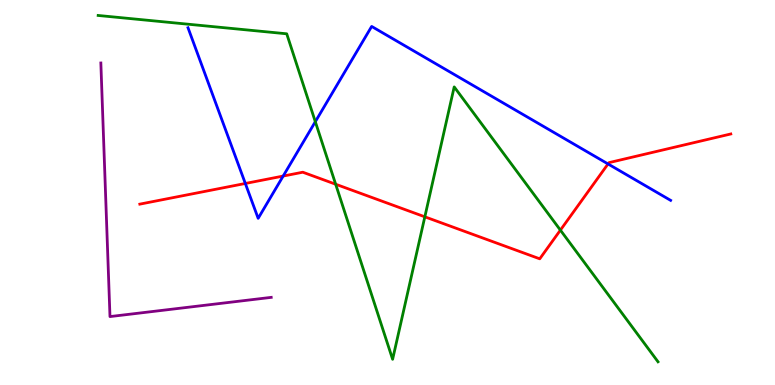[{'lines': ['blue', 'red'], 'intersections': [{'x': 3.17, 'y': 5.23}, {'x': 3.65, 'y': 5.43}, {'x': 7.85, 'y': 5.74}]}, {'lines': ['green', 'red'], 'intersections': [{'x': 4.33, 'y': 5.21}, {'x': 5.48, 'y': 4.37}, {'x': 7.23, 'y': 4.02}]}, {'lines': ['purple', 'red'], 'intersections': []}, {'lines': ['blue', 'green'], 'intersections': [{'x': 4.07, 'y': 6.84}]}, {'lines': ['blue', 'purple'], 'intersections': []}, {'lines': ['green', 'purple'], 'intersections': []}]